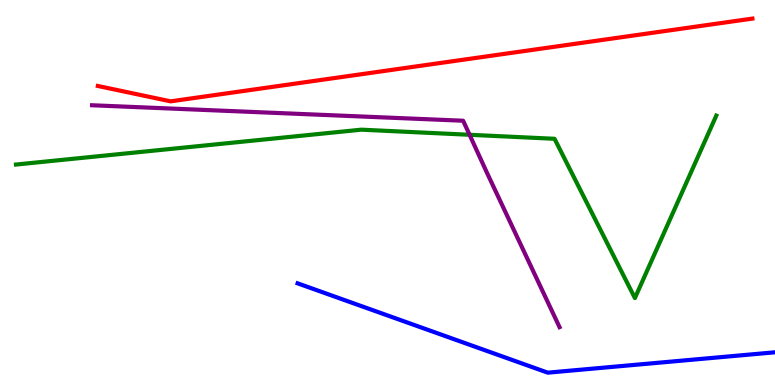[{'lines': ['blue', 'red'], 'intersections': []}, {'lines': ['green', 'red'], 'intersections': []}, {'lines': ['purple', 'red'], 'intersections': []}, {'lines': ['blue', 'green'], 'intersections': []}, {'lines': ['blue', 'purple'], 'intersections': []}, {'lines': ['green', 'purple'], 'intersections': [{'x': 6.06, 'y': 6.5}]}]